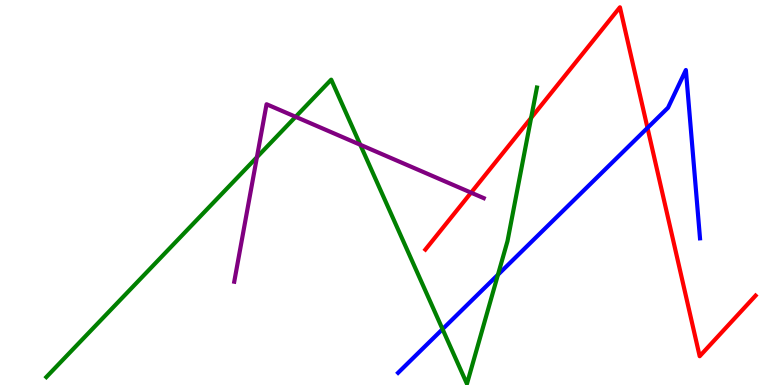[{'lines': ['blue', 'red'], 'intersections': [{'x': 8.35, 'y': 6.68}]}, {'lines': ['green', 'red'], 'intersections': [{'x': 6.85, 'y': 6.94}]}, {'lines': ['purple', 'red'], 'intersections': [{'x': 6.08, 'y': 5.0}]}, {'lines': ['blue', 'green'], 'intersections': [{'x': 5.71, 'y': 1.45}, {'x': 6.43, 'y': 2.86}]}, {'lines': ['blue', 'purple'], 'intersections': []}, {'lines': ['green', 'purple'], 'intersections': [{'x': 3.32, 'y': 5.92}, {'x': 3.81, 'y': 6.97}, {'x': 4.65, 'y': 6.24}]}]